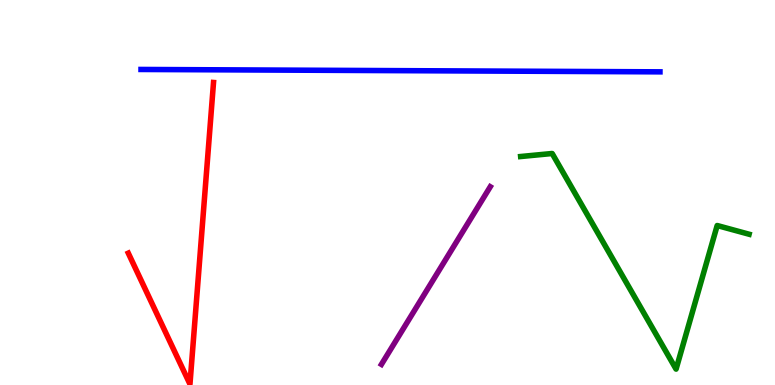[{'lines': ['blue', 'red'], 'intersections': []}, {'lines': ['green', 'red'], 'intersections': []}, {'lines': ['purple', 'red'], 'intersections': []}, {'lines': ['blue', 'green'], 'intersections': []}, {'lines': ['blue', 'purple'], 'intersections': []}, {'lines': ['green', 'purple'], 'intersections': []}]